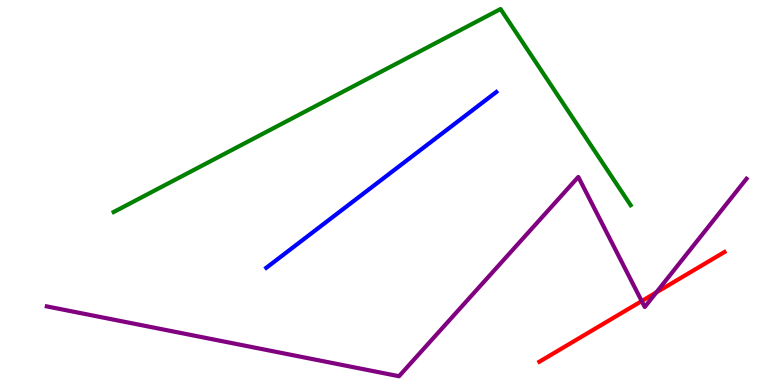[{'lines': ['blue', 'red'], 'intersections': []}, {'lines': ['green', 'red'], 'intersections': []}, {'lines': ['purple', 'red'], 'intersections': [{'x': 8.28, 'y': 2.18}, {'x': 8.47, 'y': 2.4}]}, {'lines': ['blue', 'green'], 'intersections': []}, {'lines': ['blue', 'purple'], 'intersections': []}, {'lines': ['green', 'purple'], 'intersections': []}]